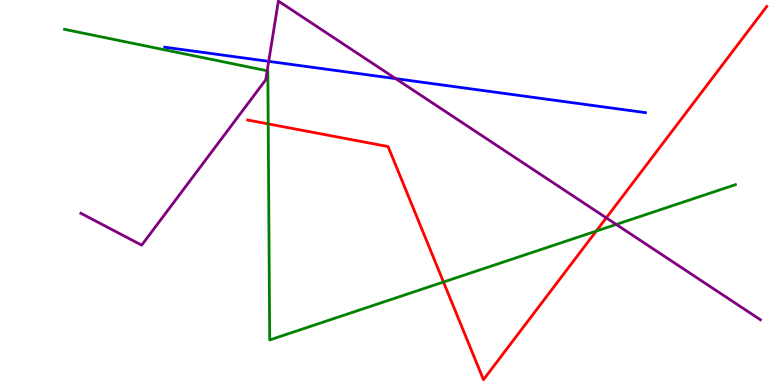[{'lines': ['blue', 'red'], 'intersections': []}, {'lines': ['green', 'red'], 'intersections': [{'x': 3.46, 'y': 6.78}, {'x': 5.72, 'y': 2.68}, {'x': 7.69, 'y': 4.0}]}, {'lines': ['purple', 'red'], 'intersections': [{'x': 7.82, 'y': 4.34}]}, {'lines': ['blue', 'green'], 'intersections': []}, {'lines': ['blue', 'purple'], 'intersections': [{'x': 3.47, 'y': 8.41}, {'x': 5.11, 'y': 7.96}]}, {'lines': ['green', 'purple'], 'intersections': [{'x': 3.45, 'y': 8.16}, {'x': 7.95, 'y': 4.17}]}]